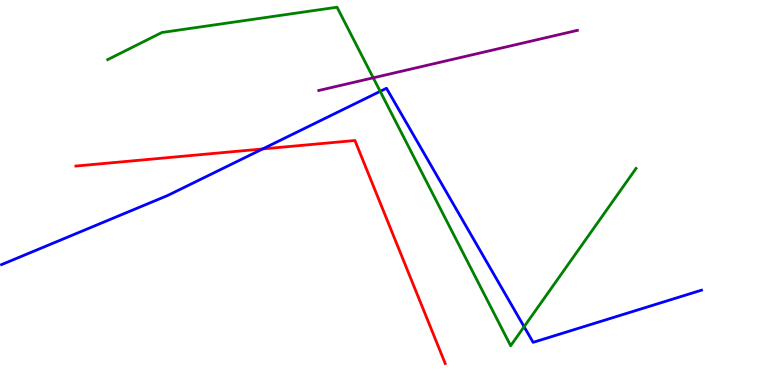[{'lines': ['blue', 'red'], 'intersections': [{'x': 3.39, 'y': 6.13}]}, {'lines': ['green', 'red'], 'intersections': []}, {'lines': ['purple', 'red'], 'intersections': []}, {'lines': ['blue', 'green'], 'intersections': [{'x': 4.91, 'y': 7.63}, {'x': 6.76, 'y': 1.51}]}, {'lines': ['blue', 'purple'], 'intersections': []}, {'lines': ['green', 'purple'], 'intersections': [{'x': 4.82, 'y': 7.98}]}]